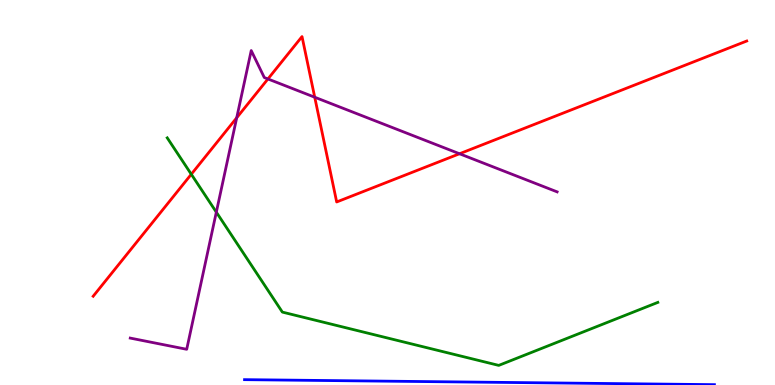[{'lines': ['blue', 'red'], 'intersections': []}, {'lines': ['green', 'red'], 'intersections': [{'x': 2.47, 'y': 5.47}]}, {'lines': ['purple', 'red'], 'intersections': [{'x': 3.05, 'y': 6.94}, {'x': 3.46, 'y': 7.95}, {'x': 4.06, 'y': 7.47}, {'x': 5.93, 'y': 6.01}]}, {'lines': ['blue', 'green'], 'intersections': []}, {'lines': ['blue', 'purple'], 'intersections': []}, {'lines': ['green', 'purple'], 'intersections': [{'x': 2.79, 'y': 4.49}]}]